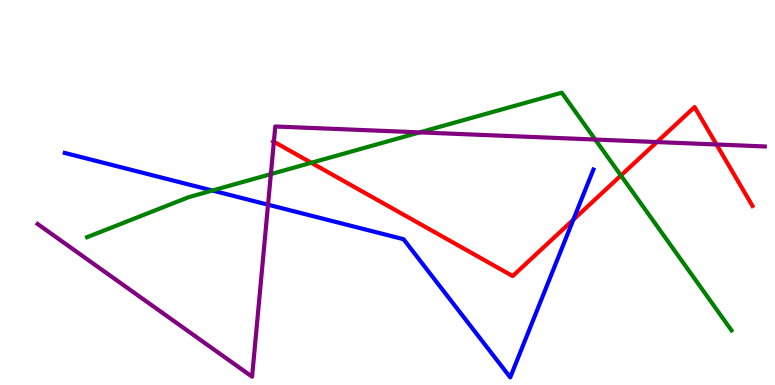[{'lines': ['blue', 'red'], 'intersections': [{'x': 7.4, 'y': 4.29}]}, {'lines': ['green', 'red'], 'intersections': [{'x': 4.02, 'y': 5.77}, {'x': 8.01, 'y': 5.44}]}, {'lines': ['purple', 'red'], 'intersections': [{'x': 3.53, 'y': 6.32}, {'x': 8.48, 'y': 6.31}, {'x': 9.25, 'y': 6.25}]}, {'lines': ['blue', 'green'], 'intersections': [{'x': 2.74, 'y': 5.05}]}, {'lines': ['blue', 'purple'], 'intersections': [{'x': 3.46, 'y': 4.68}]}, {'lines': ['green', 'purple'], 'intersections': [{'x': 3.5, 'y': 5.48}, {'x': 5.42, 'y': 6.56}, {'x': 7.68, 'y': 6.38}]}]